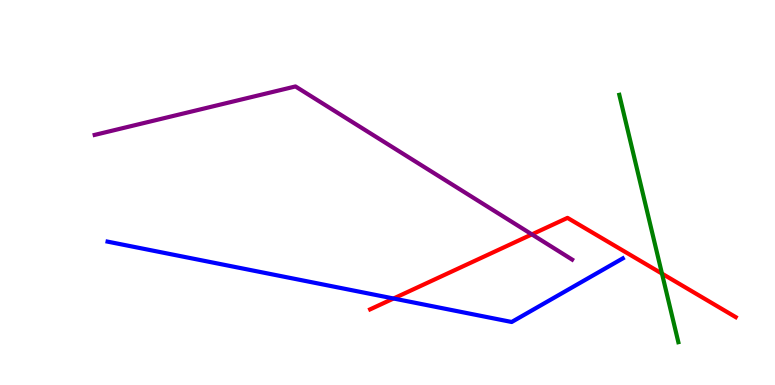[{'lines': ['blue', 'red'], 'intersections': [{'x': 5.08, 'y': 2.25}]}, {'lines': ['green', 'red'], 'intersections': [{'x': 8.54, 'y': 2.89}]}, {'lines': ['purple', 'red'], 'intersections': [{'x': 6.86, 'y': 3.91}]}, {'lines': ['blue', 'green'], 'intersections': []}, {'lines': ['blue', 'purple'], 'intersections': []}, {'lines': ['green', 'purple'], 'intersections': []}]